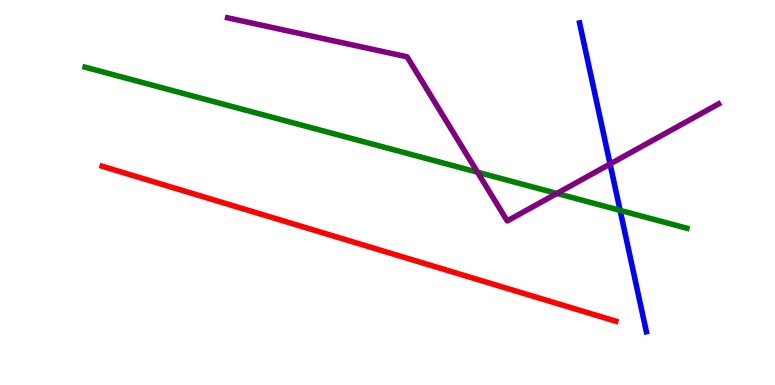[{'lines': ['blue', 'red'], 'intersections': []}, {'lines': ['green', 'red'], 'intersections': []}, {'lines': ['purple', 'red'], 'intersections': []}, {'lines': ['blue', 'green'], 'intersections': [{'x': 8.0, 'y': 4.54}]}, {'lines': ['blue', 'purple'], 'intersections': [{'x': 7.87, 'y': 5.74}]}, {'lines': ['green', 'purple'], 'intersections': [{'x': 6.16, 'y': 5.53}, {'x': 7.19, 'y': 4.98}]}]